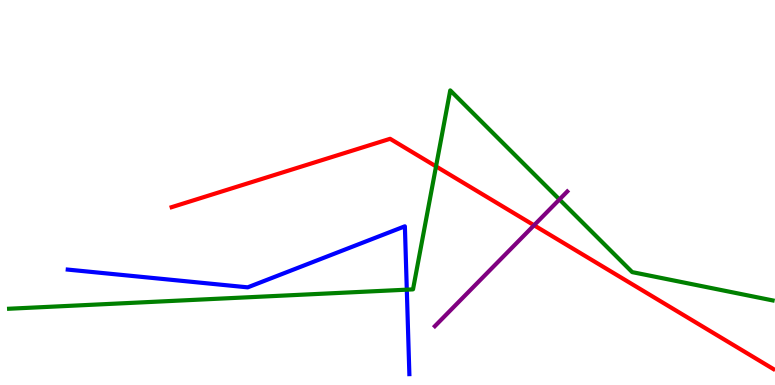[{'lines': ['blue', 'red'], 'intersections': []}, {'lines': ['green', 'red'], 'intersections': [{'x': 5.63, 'y': 5.68}]}, {'lines': ['purple', 'red'], 'intersections': [{'x': 6.89, 'y': 4.15}]}, {'lines': ['blue', 'green'], 'intersections': [{'x': 5.25, 'y': 2.48}]}, {'lines': ['blue', 'purple'], 'intersections': []}, {'lines': ['green', 'purple'], 'intersections': [{'x': 7.22, 'y': 4.82}]}]